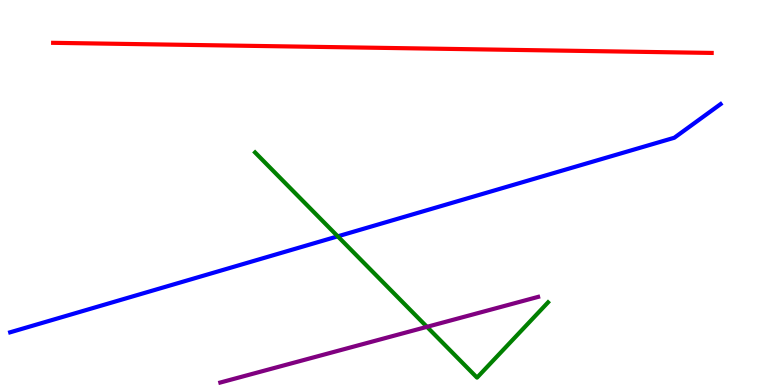[{'lines': ['blue', 'red'], 'intersections': []}, {'lines': ['green', 'red'], 'intersections': []}, {'lines': ['purple', 'red'], 'intersections': []}, {'lines': ['blue', 'green'], 'intersections': [{'x': 4.36, 'y': 3.86}]}, {'lines': ['blue', 'purple'], 'intersections': []}, {'lines': ['green', 'purple'], 'intersections': [{'x': 5.51, 'y': 1.51}]}]